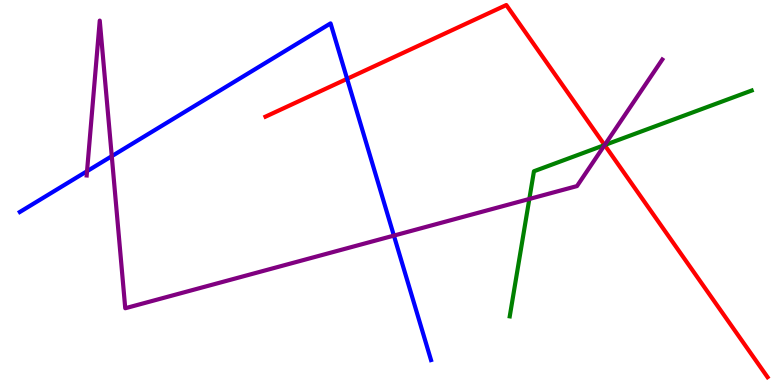[{'lines': ['blue', 'red'], 'intersections': [{'x': 4.48, 'y': 7.95}]}, {'lines': ['green', 'red'], 'intersections': [{'x': 7.8, 'y': 6.23}]}, {'lines': ['purple', 'red'], 'intersections': [{'x': 7.8, 'y': 6.23}]}, {'lines': ['blue', 'green'], 'intersections': []}, {'lines': ['blue', 'purple'], 'intersections': [{'x': 1.12, 'y': 5.55}, {'x': 1.44, 'y': 5.94}, {'x': 5.08, 'y': 3.88}]}, {'lines': ['green', 'purple'], 'intersections': [{'x': 6.83, 'y': 4.83}, {'x': 7.8, 'y': 6.23}]}]